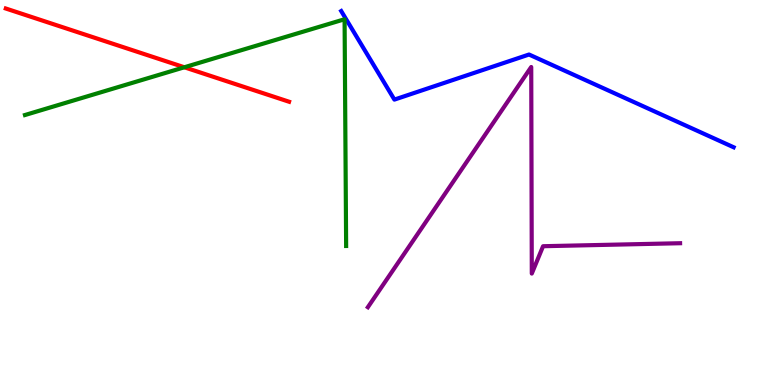[{'lines': ['blue', 'red'], 'intersections': []}, {'lines': ['green', 'red'], 'intersections': [{'x': 2.38, 'y': 8.25}]}, {'lines': ['purple', 'red'], 'intersections': []}, {'lines': ['blue', 'green'], 'intersections': []}, {'lines': ['blue', 'purple'], 'intersections': []}, {'lines': ['green', 'purple'], 'intersections': []}]